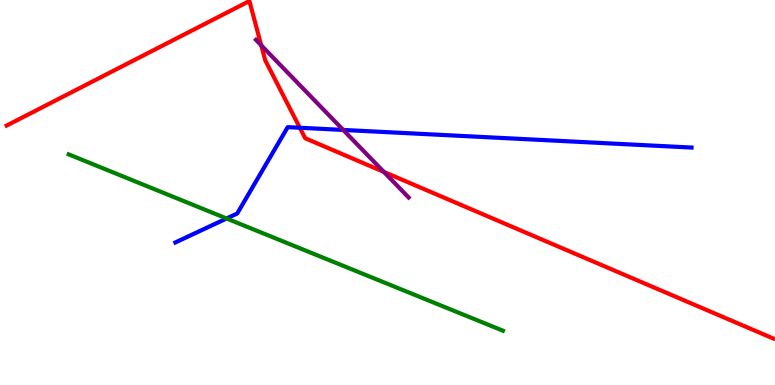[{'lines': ['blue', 'red'], 'intersections': [{'x': 3.87, 'y': 6.68}]}, {'lines': ['green', 'red'], 'intersections': []}, {'lines': ['purple', 'red'], 'intersections': [{'x': 3.37, 'y': 8.82}, {'x': 4.95, 'y': 5.53}]}, {'lines': ['blue', 'green'], 'intersections': [{'x': 2.92, 'y': 4.32}]}, {'lines': ['blue', 'purple'], 'intersections': [{'x': 4.43, 'y': 6.62}]}, {'lines': ['green', 'purple'], 'intersections': []}]